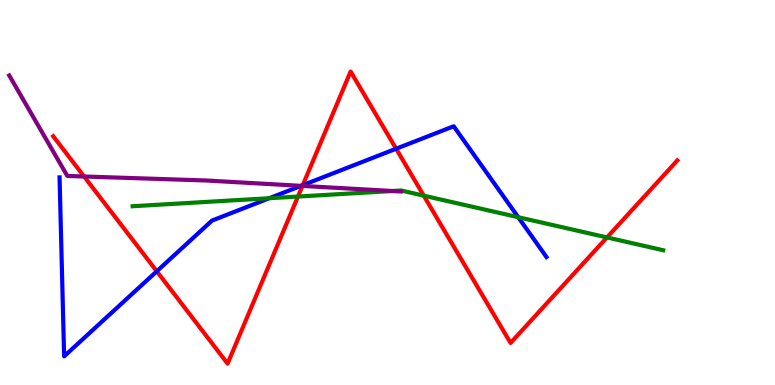[{'lines': ['blue', 'red'], 'intersections': [{'x': 2.02, 'y': 2.95}, {'x': 3.91, 'y': 5.19}, {'x': 5.11, 'y': 6.14}]}, {'lines': ['green', 'red'], 'intersections': [{'x': 3.84, 'y': 4.89}, {'x': 5.47, 'y': 4.92}, {'x': 7.83, 'y': 3.83}]}, {'lines': ['purple', 'red'], 'intersections': [{'x': 1.09, 'y': 5.42}, {'x': 3.9, 'y': 5.17}]}, {'lines': ['blue', 'green'], 'intersections': [{'x': 3.47, 'y': 4.85}, {'x': 6.69, 'y': 4.36}]}, {'lines': ['blue', 'purple'], 'intersections': [{'x': 3.88, 'y': 5.17}]}, {'lines': ['green', 'purple'], 'intersections': [{'x': 5.07, 'y': 5.04}]}]